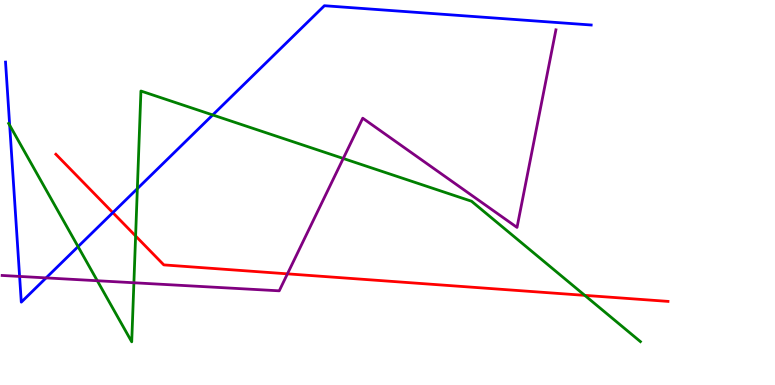[{'lines': ['blue', 'red'], 'intersections': [{'x': 1.46, 'y': 4.48}]}, {'lines': ['green', 'red'], 'intersections': [{'x': 1.75, 'y': 3.87}, {'x': 7.55, 'y': 2.33}]}, {'lines': ['purple', 'red'], 'intersections': [{'x': 3.71, 'y': 2.89}]}, {'lines': ['blue', 'green'], 'intersections': [{'x': 0.125, 'y': 6.75}, {'x': 1.01, 'y': 3.59}, {'x': 1.77, 'y': 5.1}, {'x': 2.74, 'y': 7.01}]}, {'lines': ['blue', 'purple'], 'intersections': [{'x': 0.253, 'y': 2.82}, {'x': 0.595, 'y': 2.78}]}, {'lines': ['green', 'purple'], 'intersections': [{'x': 1.26, 'y': 2.71}, {'x': 1.73, 'y': 2.66}, {'x': 4.43, 'y': 5.88}]}]